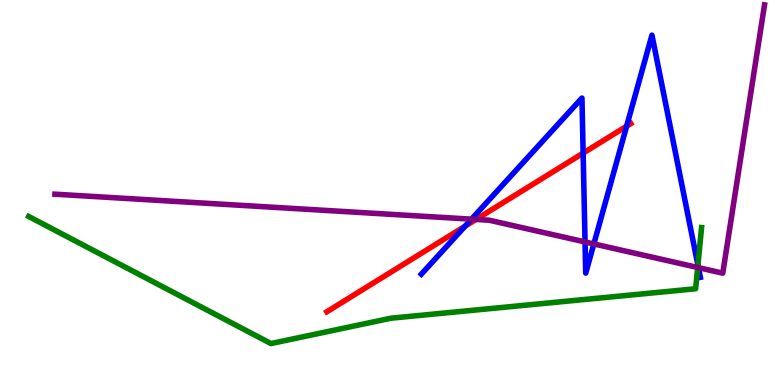[{'lines': ['blue', 'red'], 'intersections': [{'x': 6.0, 'y': 4.12}, {'x': 7.52, 'y': 6.02}, {'x': 8.09, 'y': 6.72}]}, {'lines': ['green', 'red'], 'intersections': []}, {'lines': ['purple', 'red'], 'intersections': [{'x': 6.14, 'y': 4.3}]}, {'lines': ['blue', 'green'], 'intersections': [{'x': 9.01, 'y': 3.11}]}, {'lines': ['blue', 'purple'], 'intersections': [{'x': 6.08, 'y': 4.31}, {'x': 7.55, 'y': 3.72}, {'x': 7.66, 'y': 3.66}, {'x': 9.01, 'y': 3.05}]}, {'lines': ['green', 'purple'], 'intersections': [{'x': 9.0, 'y': 3.05}]}]